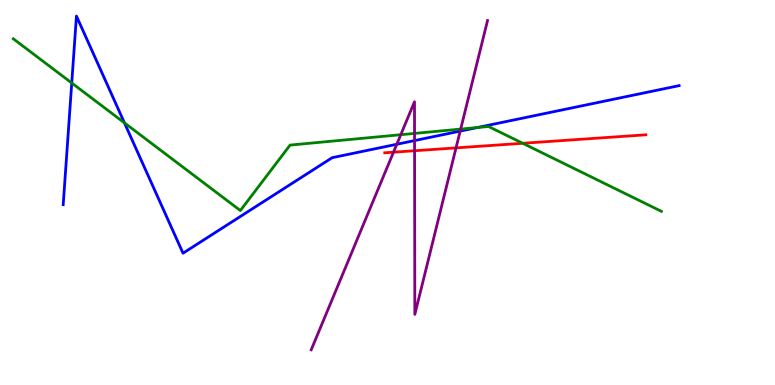[{'lines': ['blue', 'red'], 'intersections': []}, {'lines': ['green', 'red'], 'intersections': [{'x': 6.74, 'y': 6.28}]}, {'lines': ['purple', 'red'], 'intersections': [{'x': 5.08, 'y': 6.05}, {'x': 5.35, 'y': 6.08}, {'x': 5.88, 'y': 6.16}]}, {'lines': ['blue', 'green'], 'intersections': [{'x': 0.926, 'y': 7.84}, {'x': 1.61, 'y': 6.81}, {'x': 6.16, 'y': 6.69}]}, {'lines': ['blue', 'purple'], 'intersections': [{'x': 5.12, 'y': 6.25}, {'x': 5.35, 'y': 6.35}, {'x': 5.94, 'y': 6.59}]}, {'lines': ['green', 'purple'], 'intersections': [{'x': 5.17, 'y': 6.5}, {'x': 5.35, 'y': 6.53}, {'x': 5.94, 'y': 6.65}]}]